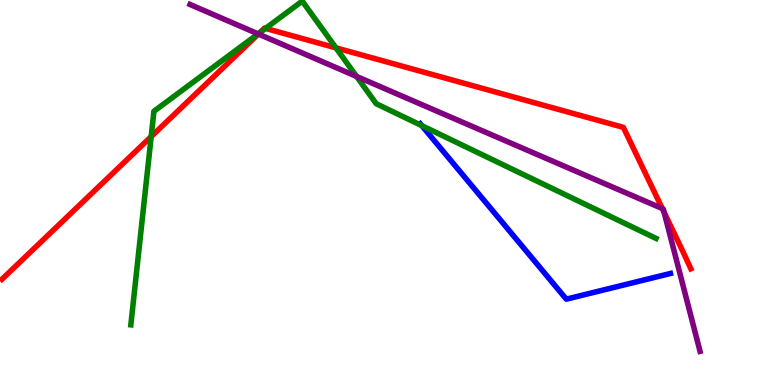[{'lines': ['blue', 'red'], 'intersections': []}, {'lines': ['green', 'red'], 'intersections': [{'x': 1.95, 'y': 6.45}, {'x': 3.35, 'y': 9.16}, {'x': 3.43, 'y': 9.26}, {'x': 4.34, 'y': 8.76}]}, {'lines': ['purple', 'red'], 'intersections': [{'x': 3.33, 'y': 9.12}, {'x': 8.55, 'y': 4.58}, {'x': 8.57, 'y': 4.48}]}, {'lines': ['blue', 'green'], 'intersections': [{'x': 5.44, 'y': 6.74}]}, {'lines': ['blue', 'purple'], 'intersections': []}, {'lines': ['green', 'purple'], 'intersections': [{'x': 3.33, 'y': 9.12}, {'x': 4.6, 'y': 8.01}]}]